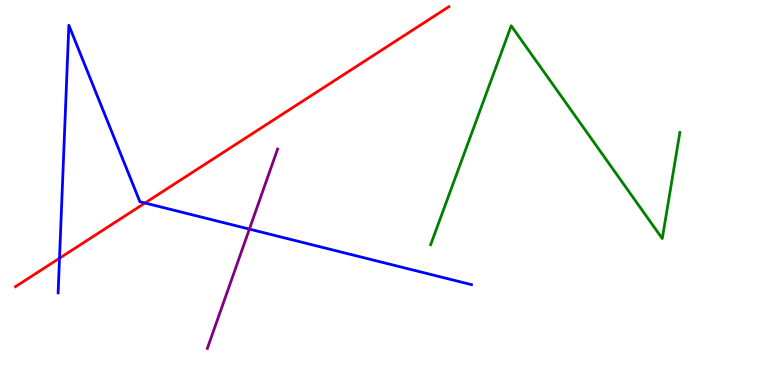[{'lines': ['blue', 'red'], 'intersections': [{'x': 0.768, 'y': 3.29}, {'x': 1.87, 'y': 4.73}]}, {'lines': ['green', 'red'], 'intersections': []}, {'lines': ['purple', 'red'], 'intersections': []}, {'lines': ['blue', 'green'], 'intersections': []}, {'lines': ['blue', 'purple'], 'intersections': [{'x': 3.22, 'y': 4.05}]}, {'lines': ['green', 'purple'], 'intersections': []}]